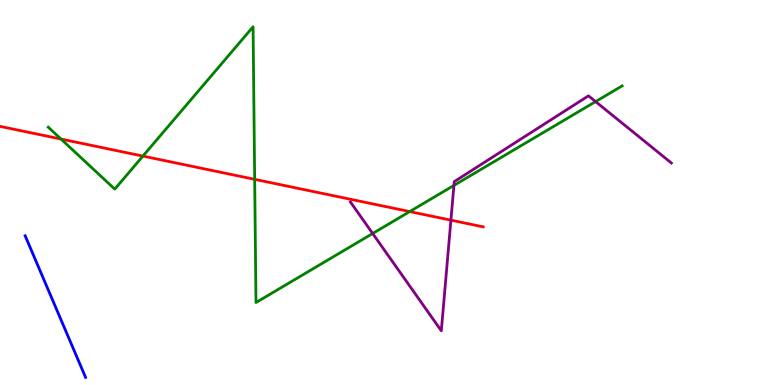[{'lines': ['blue', 'red'], 'intersections': []}, {'lines': ['green', 'red'], 'intersections': [{'x': 0.787, 'y': 6.39}, {'x': 1.84, 'y': 5.95}, {'x': 3.29, 'y': 5.34}, {'x': 5.29, 'y': 4.5}]}, {'lines': ['purple', 'red'], 'intersections': [{'x': 5.82, 'y': 4.28}]}, {'lines': ['blue', 'green'], 'intersections': []}, {'lines': ['blue', 'purple'], 'intersections': []}, {'lines': ['green', 'purple'], 'intersections': [{'x': 4.81, 'y': 3.94}, {'x': 5.86, 'y': 5.18}, {'x': 7.68, 'y': 7.36}]}]